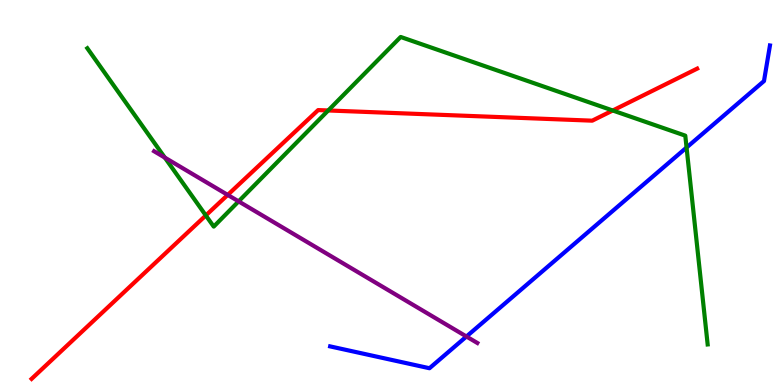[{'lines': ['blue', 'red'], 'intersections': []}, {'lines': ['green', 'red'], 'intersections': [{'x': 2.66, 'y': 4.4}, {'x': 4.23, 'y': 7.13}, {'x': 7.91, 'y': 7.13}]}, {'lines': ['purple', 'red'], 'intersections': [{'x': 2.94, 'y': 4.94}]}, {'lines': ['blue', 'green'], 'intersections': [{'x': 8.86, 'y': 6.17}]}, {'lines': ['blue', 'purple'], 'intersections': [{'x': 6.02, 'y': 1.26}]}, {'lines': ['green', 'purple'], 'intersections': [{'x': 2.13, 'y': 5.91}, {'x': 3.08, 'y': 4.77}]}]